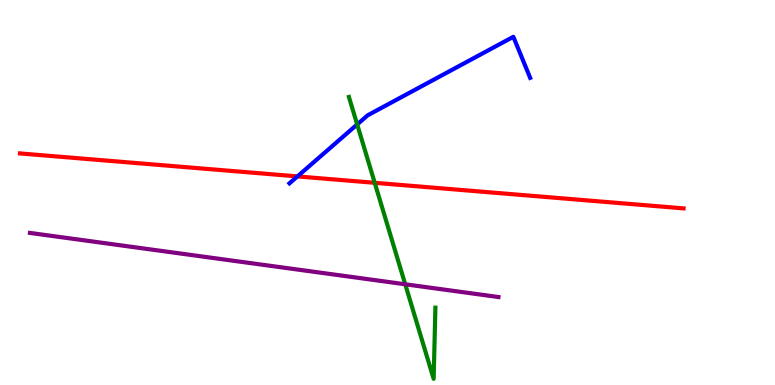[{'lines': ['blue', 'red'], 'intersections': [{'x': 3.84, 'y': 5.42}]}, {'lines': ['green', 'red'], 'intersections': [{'x': 4.84, 'y': 5.25}]}, {'lines': ['purple', 'red'], 'intersections': []}, {'lines': ['blue', 'green'], 'intersections': [{'x': 4.61, 'y': 6.77}]}, {'lines': ['blue', 'purple'], 'intersections': []}, {'lines': ['green', 'purple'], 'intersections': [{'x': 5.23, 'y': 2.62}]}]